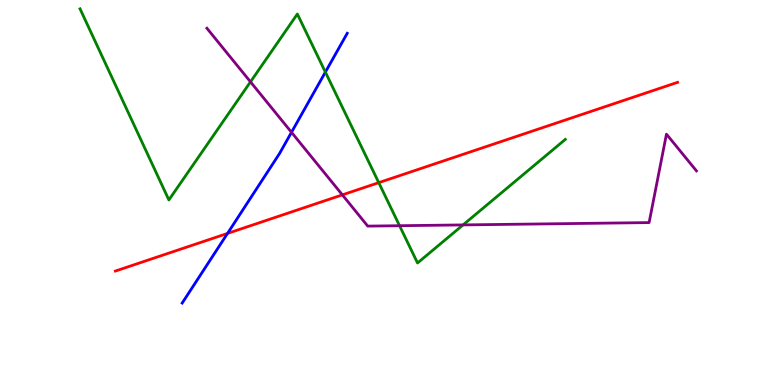[{'lines': ['blue', 'red'], 'intersections': [{'x': 2.94, 'y': 3.94}]}, {'lines': ['green', 'red'], 'intersections': [{'x': 4.89, 'y': 5.26}]}, {'lines': ['purple', 'red'], 'intersections': [{'x': 4.42, 'y': 4.94}]}, {'lines': ['blue', 'green'], 'intersections': [{'x': 4.2, 'y': 8.13}]}, {'lines': ['blue', 'purple'], 'intersections': [{'x': 3.76, 'y': 6.56}]}, {'lines': ['green', 'purple'], 'intersections': [{'x': 3.23, 'y': 7.87}, {'x': 5.16, 'y': 4.14}, {'x': 5.97, 'y': 4.16}]}]